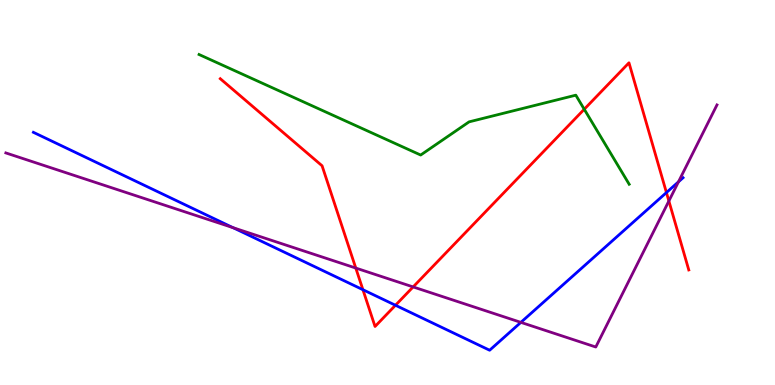[{'lines': ['blue', 'red'], 'intersections': [{'x': 4.68, 'y': 2.48}, {'x': 5.1, 'y': 2.07}, {'x': 8.6, 'y': 5.0}]}, {'lines': ['green', 'red'], 'intersections': [{'x': 7.54, 'y': 7.16}]}, {'lines': ['purple', 'red'], 'intersections': [{'x': 4.59, 'y': 3.04}, {'x': 5.33, 'y': 2.55}, {'x': 8.63, 'y': 4.78}]}, {'lines': ['blue', 'green'], 'intersections': []}, {'lines': ['blue', 'purple'], 'intersections': [{'x': 3.01, 'y': 4.09}, {'x': 6.72, 'y': 1.63}, {'x': 8.75, 'y': 5.28}]}, {'lines': ['green', 'purple'], 'intersections': []}]